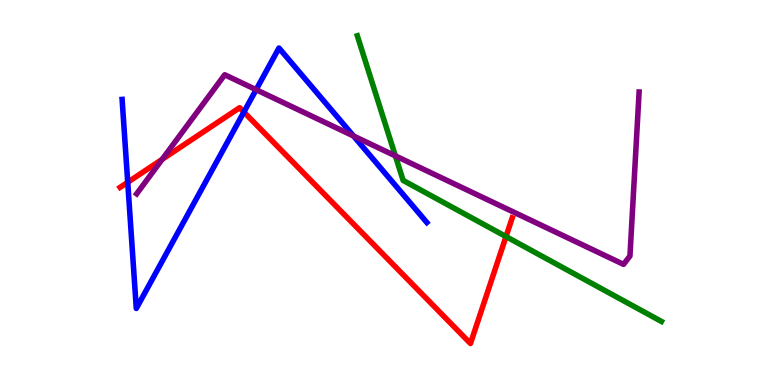[{'lines': ['blue', 'red'], 'intersections': [{'x': 1.65, 'y': 5.27}, {'x': 3.15, 'y': 7.09}]}, {'lines': ['green', 'red'], 'intersections': [{'x': 6.53, 'y': 3.86}]}, {'lines': ['purple', 'red'], 'intersections': [{'x': 2.09, 'y': 5.86}]}, {'lines': ['blue', 'green'], 'intersections': []}, {'lines': ['blue', 'purple'], 'intersections': [{'x': 3.3, 'y': 7.67}, {'x': 4.56, 'y': 6.47}]}, {'lines': ['green', 'purple'], 'intersections': [{'x': 5.1, 'y': 5.95}]}]